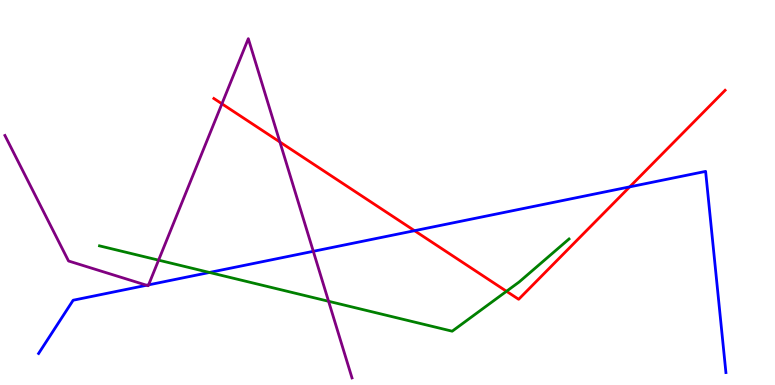[{'lines': ['blue', 'red'], 'intersections': [{'x': 5.35, 'y': 4.01}, {'x': 8.13, 'y': 5.15}]}, {'lines': ['green', 'red'], 'intersections': [{'x': 6.54, 'y': 2.43}]}, {'lines': ['purple', 'red'], 'intersections': [{'x': 2.86, 'y': 7.3}, {'x': 3.61, 'y': 6.31}]}, {'lines': ['blue', 'green'], 'intersections': [{'x': 2.7, 'y': 2.92}]}, {'lines': ['blue', 'purple'], 'intersections': [{'x': 1.89, 'y': 2.59}, {'x': 1.92, 'y': 2.6}, {'x': 4.04, 'y': 3.47}]}, {'lines': ['green', 'purple'], 'intersections': [{'x': 2.05, 'y': 3.24}, {'x': 4.24, 'y': 2.17}]}]